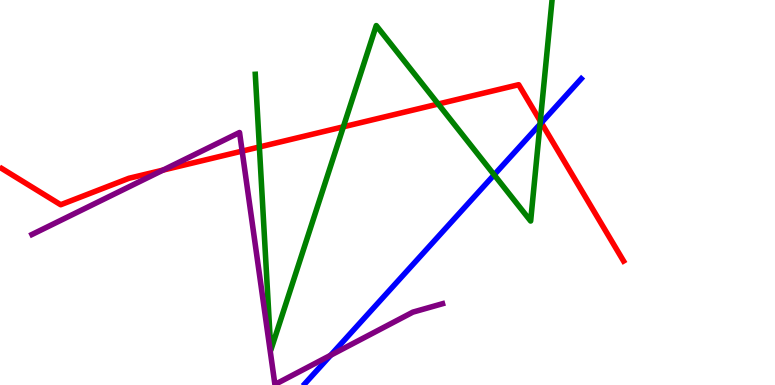[{'lines': ['blue', 'red'], 'intersections': [{'x': 6.98, 'y': 6.81}]}, {'lines': ['green', 'red'], 'intersections': [{'x': 3.35, 'y': 6.18}, {'x': 4.43, 'y': 6.71}, {'x': 5.65, 'y': 7.3}, {'x': 6.97, 'y': 6.85}]}, {'lines': ['purple', 'red'], 'intersections': [{'x': 2.1, 'y': 5.58}, {'x': 3.12, 'y': 6.08}]}, {'lines': ['blue', 'green'], 'intersections': [{'x': 6.38, 'y': 5.46}, {'x': 6.97, 'y': 6.77}]}, {'lines': ['blue', 'purple'], 'intersections': [{'x': 4.27, 'y': 0.773}]}, {'lines': ['green', 'purple'], 'intersections': []}]